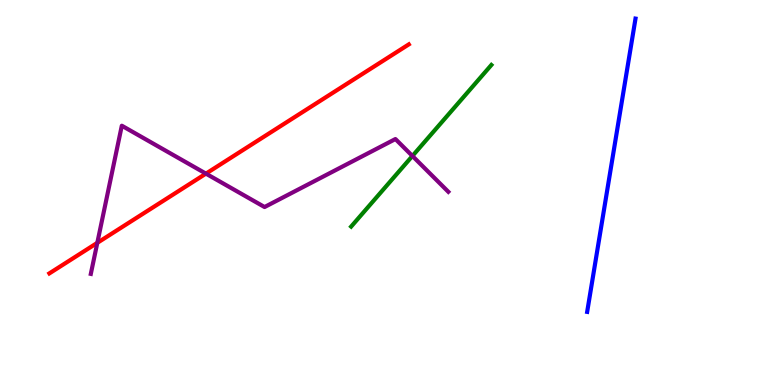[{'lines': ['blue', 'red'], 'intersections': []}, {'lines': ['green', 'red'], 'intersections': []}, {'lines': ['purple', 'red'], 'intersections': [{'x': 1.26, 'y': 3.69}, {'x': 2.66, 'y': 5.49}]}, {'lines': ['blue', 'green'], 'intersections': []}, {'lines': ['blue', 'purple'], 'intersections': []}, {'lines': ['green', 'purple'], 'intersections': [{'x': 5.32, 'y': 5.95}]}]